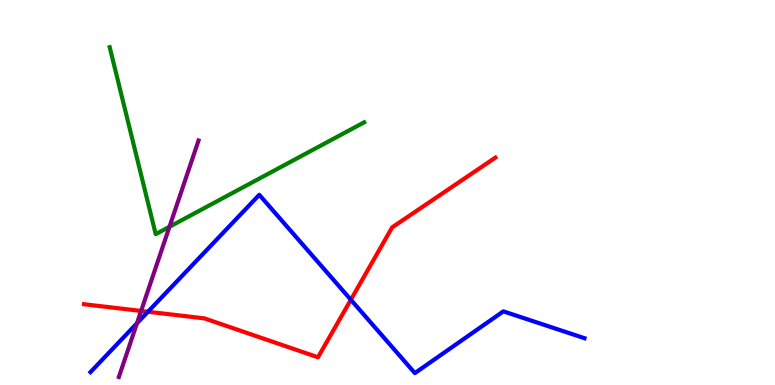[{'lines': ['blue', 'red'], 'intersections': [{'x': 1.91, 'y': 1.9}, {'x': 4.53, 'y': 2.21}]}, {'lines': ['green', 'red'], 'intersections': []}, {'lines': ['purple', 'red'], 'intersections': [{'x': 1.82, 'y': 1.92}]}, {'lines': ['blue', 'green'], 'intersections': []}, {'lines': ['blue', 'purple'], 'intersections': [{'x': 1.77, 'y': 1.6}]}, {'lines': ['green', 'purple'], 'intersections': [{'x': 2.19, 'y': 4.11}]}]